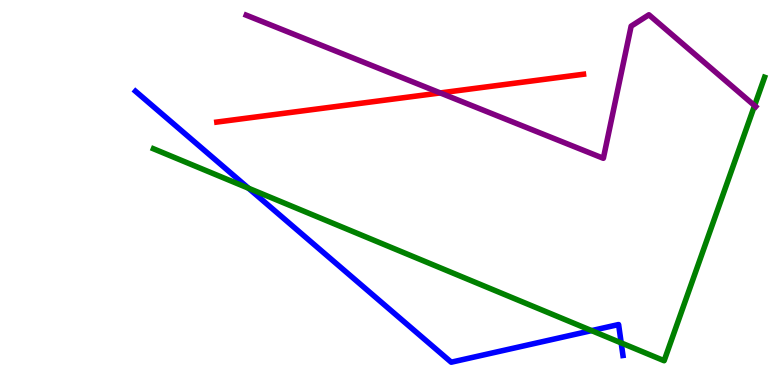[{'lines': ['blue', 'red'], 'intersections': []}, {'lines': ['green', 'red'], 'intersections': []}, {'lines': ['purple', 'red'], 'intersections': [{'x': 5.68, 'y': 7.59}]}, {'lines': ['blue', 'green'], 'intersections': [{'x': 3.21, 'y': 5.11}, {'x': 7.63, 'y': 1.41}, {'x': 8.02, 'y': 1.09}]}, {'lines': ['blue', 'purple'], 'intersections': []}, {'lines': ['green', 'purple'], 'intersections': [{'x': 9.74, 'y': 7.26}]}]